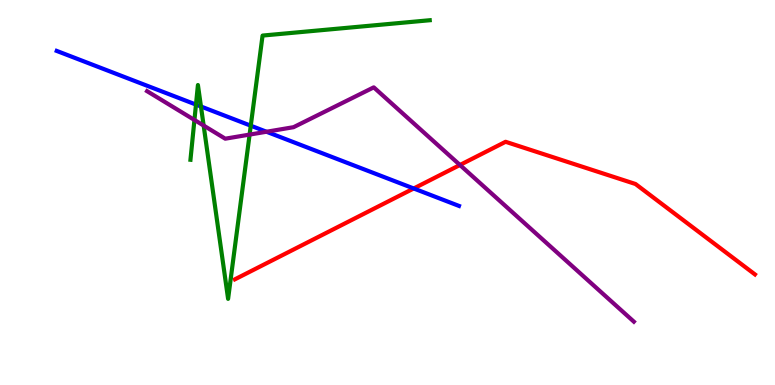[{'lines': ['blue', 'red'], 'intersections': [{'x': 5.34, 'y': 5.1}]}, {'lines': ['green', 'red'], 'intersections': []}, {'lines': ['purple', 'red'], 'intersections': [{'x': 5.93, 'y': 5.71}]}, {'lines': ['blue', 'green'], 'intersections': [{'x': 2.53, 'y': 7.28}, {'x': 2.59, 'y': 7.23}, {'x': 3.24, 'y': 6.74}]}, {'lines': ['blue', 'purple'], 'intersections': [{'x': 3.44, 'y': 6.58}]}, {'lines': ['green', 'purple'], 'intersections': [{'x': 2.51, 'y': 6.88}, {'x': 2.63, 'y': 6.74}, {'x': 3.22, 'y': 6.5}]}]